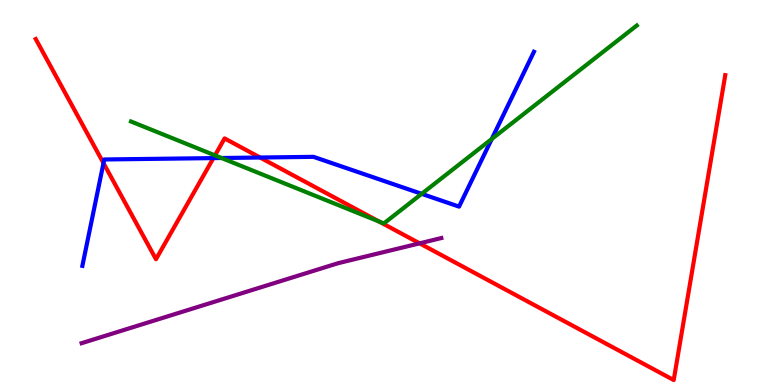[{'lines': ['blue', 'red'], 'intersections': [{'x': 1.34, 'y': 5.76}, {'x': 2.75, 'y': 5.89}, {'x': 3.36, 'y': 5.91}]}, {'lines': ['green', 'red'], 'intersections': [{'x': 2.77, 'y': 5.96}, {'x': 4.89, 'y': 4.25}]}, {'lines': ['purple', 'red'], 'intersections': [{'x': 5.41, 'y': 3.68}]}, {'lines': ['blue', 'green'], 'intersections': [{'x': 2.86, 'y': 5.9}, {'x': 5.44, 'y': 4.97}, {'x': 6.35, 'y': 6.39}]}, {'lines': ['blue', 'purple'], 'intersections': []}, {'lines': ['green', 'purple'], 'intersections': []}]